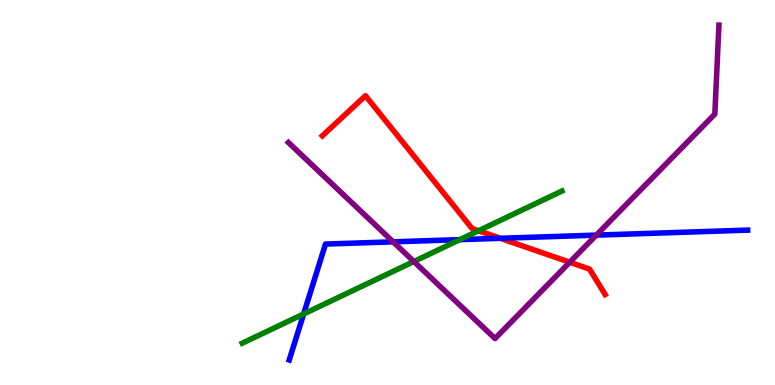[{'lines': ['blue', 'red'], 'intersections': [{'x': 6.46, 'y': 3.81}]}, {'lines': ['green', 'red'], 'intersections': [{'x': 6.17, 'y': 4.01}]}, {'lines': ['purple', 'red'], 'intersections': [{'x': 7.35, 'y': 3.19}]}, {'lines': ['blue', 'green'], 'intersections': [{'x': 3.92, 'y': 1.84}, {'x': 5.93, 'y': 3.78}]}, {'lines': ['blue', 'purple'], 'intersections': [{'x': 5.07, 'y': 3.72}, {'x': 7.69, 'y': 3.89}]}, {'lines': ['green', 'purple'], 'intersections': [{'x': 5.34, 'y': 3.21}]}]